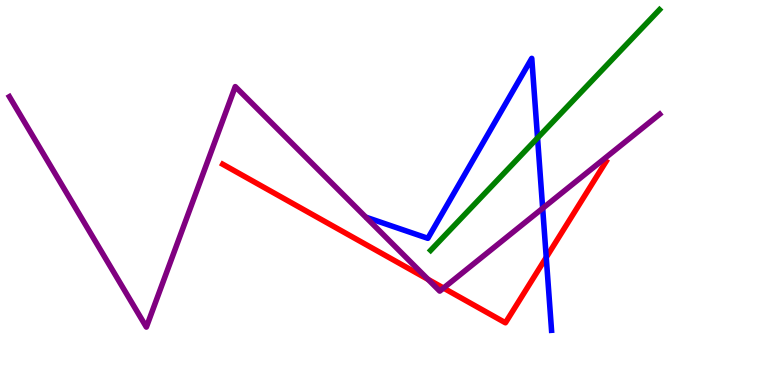[{'lines': ['blue', 'red'], 'intersections': [{'x': 7.05, 'y': 3.31}]}, {'lines': ['green', 'red'], 'intersections': []}, {'lines': ['purple', 'red'], 'intersections': [{'x': 5.52, 'y': 2.74}, {'x': 5.72, 'y': 2.52}]}, {'lines': ['blue', 'green'], 'intersections': [{'x': 6.94, 'y': 6.42}]}, {'lines': ['blue', 'purple'], 'intersections': [{'x': 7.0, 'y': 4.59}]}, {'lines': ['green', 'purple'], 'intersections': []}]